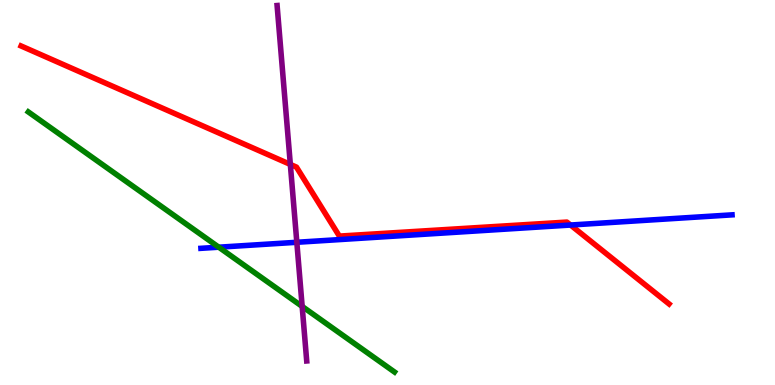[{'lines': ['blue', 'red'], 'intersections': [{'x': 7.36, 'y': 4.15}]}, {'lines': ['green', 'red'], 'intersections': []}, {'lines': ['purple', 'red'], 'intersections': [{'x': 3.75, 'y': 5.73}]}, {'lines': ['blue', 'green'], 'intersections': [{'x': 2.82, 'y': 3.58}]}, {'lines': ['blue', 'purple'], 'intersections': [{'x': 3.83, 'y': 3.71}]}, {'lines': ['green', 'purple'], 'intersections': [{'x': 3.9, 'y': 2.04}]}]